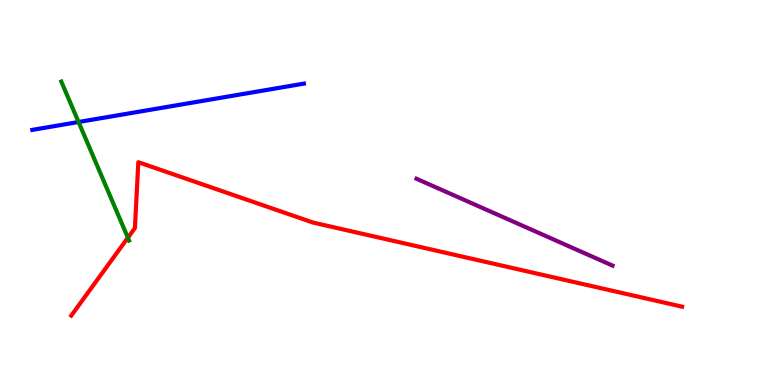[{'lines': ['blue', 'red'], 'intersections': []}, {'lines': ['green', 'red'], 'intersections': [{'x': 1.65, 'y': 3.83}]}, {'lines': ['purple', 'red'], 'intersections': []}, {'lines': ['blue', 'green'], 'intersections': [{'x': 1.01, 'y': 6.83}]}, {'lines': ['blue', 'purple'], 'intersections': []}, {'lines': ['green', 'purple'], 'intersections': []}]